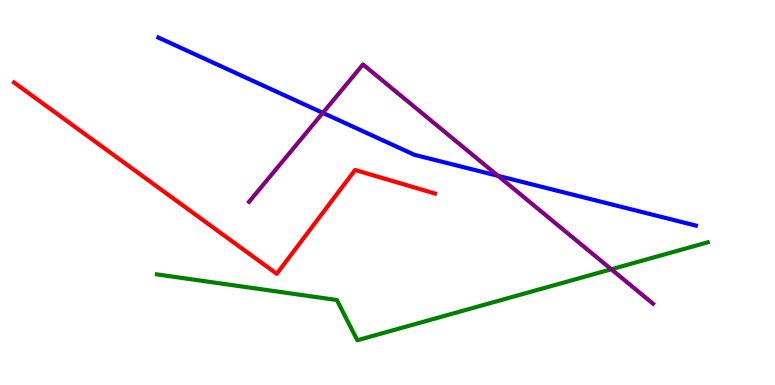[{'lines': ['blue', 'red'], 'intersections': []}, {'lines': ['green', 'red'], 'intersections': []}, {'lines': ['purple', 'red'], 'intersections': []}, {'lines': ['blue', 'green'], 'intersections': []}, {'lines': ['blue', 'purple'], 'intersections': [{'x': 4.17, 'y': 7.07}, {'x': 6.43, 'y': 5.43}]}, {'lines': ['green', 'purple'], 'intersections': [{'x': 7.89, 'y': 3.01}]}]